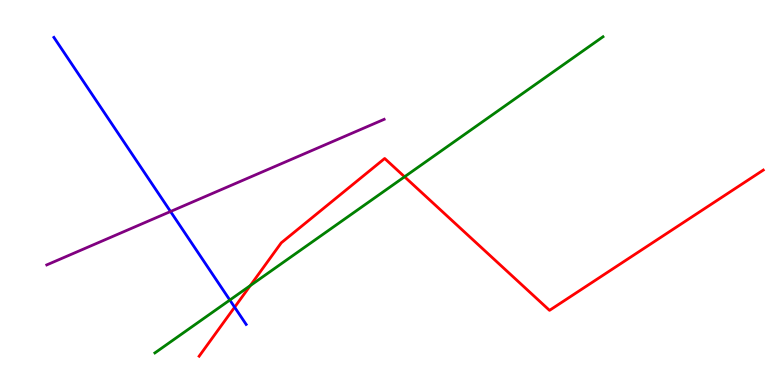[{'lines': ['blue', 'red'], 'intersections': [{'x': 3.03, 'y': 2.02}]}, {'lines': ['green', 'red'], 'intersections': [{'x': 3.23, 'y': 2.58}, {'x': 5.22, 'y': 5.41}]}, {'lines': ['purple', 'red'], 'intersections': []}, {'lines': ['blue', 'green'], 'intersections': [{'x': 2.97, 'y': 2.21}]}, {'lines': ['blue', 'purple'], 'intersections': [{'x': 2.2, 'y': 4.51}]}, {'lines': ['green', 'purple'], 'intersections': []}]